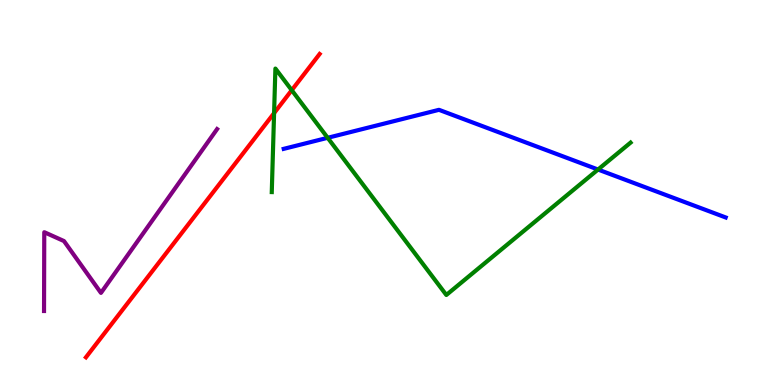[{'lines': ['blue', 'red'], 'intersections': []}, {'lines': ['green', 'red'], 'intersections': [{'x': 3.54, 'y': 7.06}, {'x': 3.76, 'y': 7.66}]}, {'lines': ['purple', 'red'], 'intersections': []}, {'lines': ['blue', 'green'], 'intersections': [{'x': 4.23, 'y': 6.42}, {'x': 7.72, 'y': 5.6}]}, {'lines': ['blue', 'purple'], 'intersections': []}, {'lines': ['green', 'purple'], 'intersections': []}]